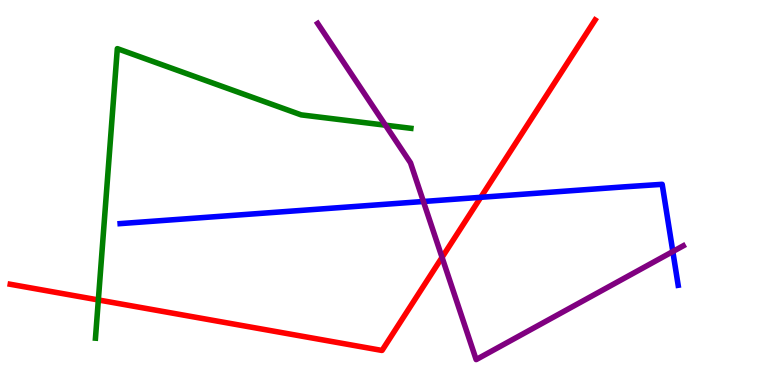[{'lines': ['blue', 'red'], 'intersections': [{'x': 6.2, 'y': 4.88}]}, {'lines': ['green', 'red'], 'intersections': [{'x': 1.27, 'y': 2.21}]}, {'lines': ['purple', 'red'], 'intersections': [{'x': 5.7, 'y': 3.32}]}, {'lines': ['blue', 'green'], 'intersections': []}, {'lines': ['blue', 'purple'], 'intersections': [{'x': 5.46, 'y': 4.77}, {'x': 8.68, 'y': 3.47}]}, {'lines': ['green', 'purple'], 'intersections': [{'x': 4.97, 'y': 6.75}]}]